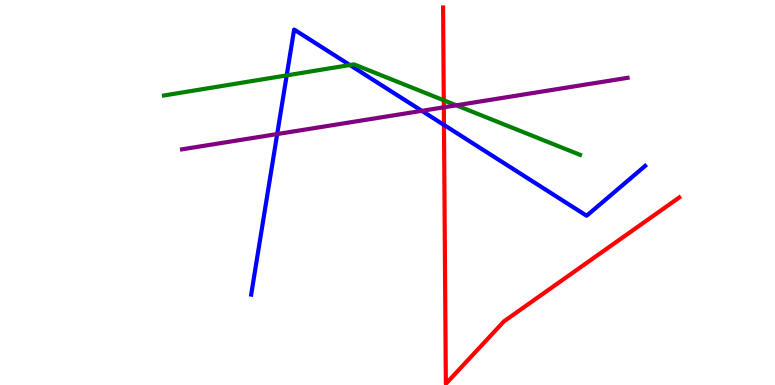[{'lines': ['blue', 'red'], 'intersections': [{'x': 5.73, 'y': 6.76}]}, {'lines': ['green', 'red'], 'intersections': [{'x': 5.73, 'y': 7.39}]}, {'lines': ['purple', 'red'], 'intersections': [{'x': 5.73, 'y': 7.21}]}, {'lines': ['blue', 'green'], 'intersections': [{'x': 3.7, 'y': 8.04}, {'x': 4.51, 'y': 8.31}]}, {'lines': ['blue', 'purple'], 'intersections': [{'x': 3.58, 'y': 6.52}, {'x': 5.44, 'y': 7.12}]}, {'lines': ['green', 'purple'], 'intersections': [{'x': 5.89, 'y': 7.26}]}]